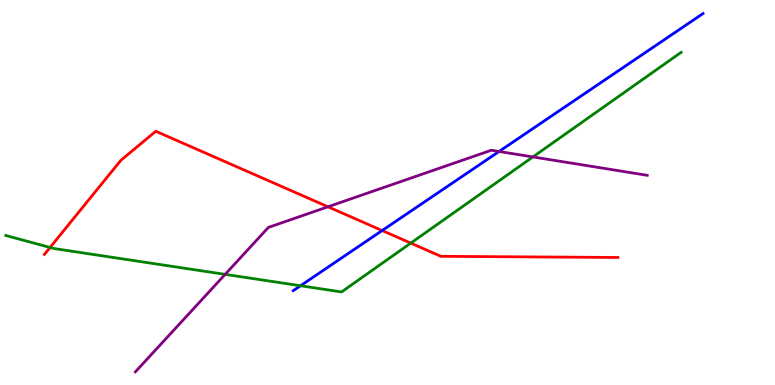[{'lines': ['blue', 'red'], 'intersections': [{'x': 4.93, 'y': 4.01}]}, {'lines': ['green', 'red'], 'intersections': [{'x': 0.646, 'y': 3.57}, {'x': 5.3, 'y': 3.69}]}, {'lines': ['purple', 'red'], 'intersections': [{'x': 4.23, 'y': 4.63}]}, {'lines': ['blue', 'green'], 'intersections': [{'x': 3.88, 'y': 2.58}]}, {'lines': ['blue', 'purple'], 'intersections': [{'x': 6.44, 'y': 6.07}]}, {'lines': ['green', 'purple'], 'intersections': [{'x': 2.91, 'y': 2.87}, {'x': 6.88, 'y': 5.92}]}]